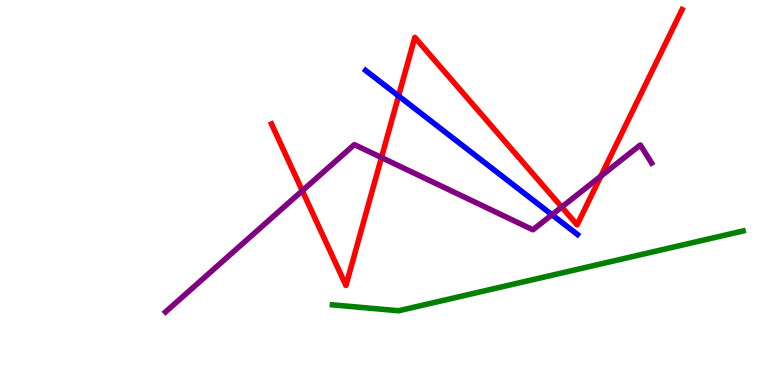[{'lines': ['blue', 'red'], 'intersections': [{'x': 5.14, 'y': 7.51}]}, {'lines': ['green', 'red'], 'intersections': []}, {'lines': ['purple', 'red'], 'intersections': [{'x': 3.9, 'y': 5.05}, {'x': 4.92, 'y': 5.91}, {'x': 7.25, 'y': 4.62}, {'x': 7.75, 'y': 5.42}]}, {'lines': ['blue', 'green'], 'intersections': []}, {'lines': ['blue', 'purple'], 'intersections': [{'x': 7.12, 'y': 4.42}]}, {'lines': ['green', 'purple'], 'intersections': []}]